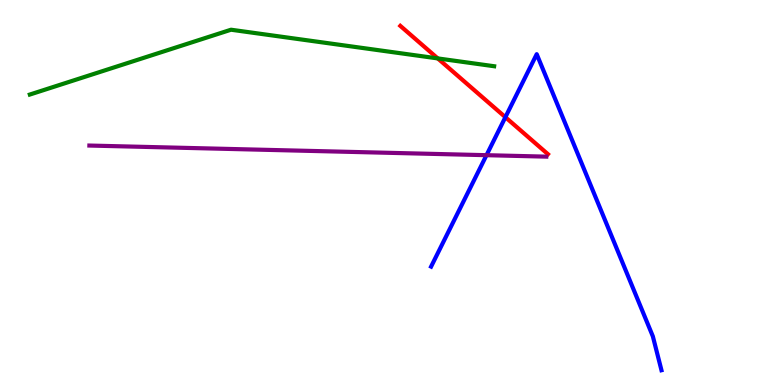[{'lines': ['blue', 'red'], 'intersections': [{'x': 6.52, 'y': 6.96}]}, {'lines': ['green', 'red'], 'intersections': [{'x': 5.65, 'y': 8.48}]}, {'lines': ['purple', 'red'], 'intersections': []}, {'lines': ['blue', 'green'], 'intersections': []}, {'lines': ['blue', 'purple'], 'intersections': [{'x': 6.28, 'y': 5.97}]}, {'lines': ['green', 'purple'], 'intersections': []}]